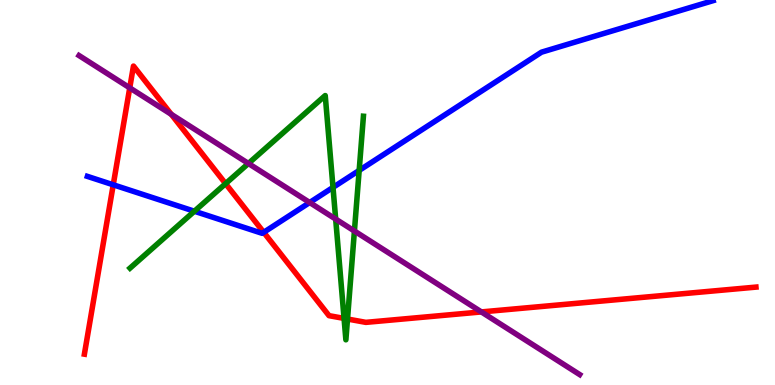[{'lines': ['blue', 'red'], 'intersections': [{'x': 1.46, 'y': 5.2}, {'x': 3.4, 'y': 3.97}]}, {'lines': ['green', 'red'], 'intersections': [{'x': 2.91, 'y': 5.23}, {'x': 4.44, 'y': 1.73}, {'x': 4.48, 'y': 1.71}]}, {'lines': ['purple', 'red'], 'intersections': [{'x': 1.67, 'y': 7.72}, {'x': 2.21, 'y': 7.03}, {'x': 6.21, 'y': 1.9}]}, {'lines': ['blue', 'green'], 'intersections': [{'x': 2.51, 'y': 4.51}, {'x': 4.3, 'y': 5.13}, {'x': 4.63, 'y': 5.57}]}, {'lines': ['blue', 'purple'], 'intersections': [{'x': 4.0, 'y': 4.74}]}, {'lines': ['green', 'purple'], 'intersections': [{'x': 3.21, 'y': 5.75}, {'x': 4.33, 'y': 4.31}, {'x': 4.57, 'y': 4.0}]}]